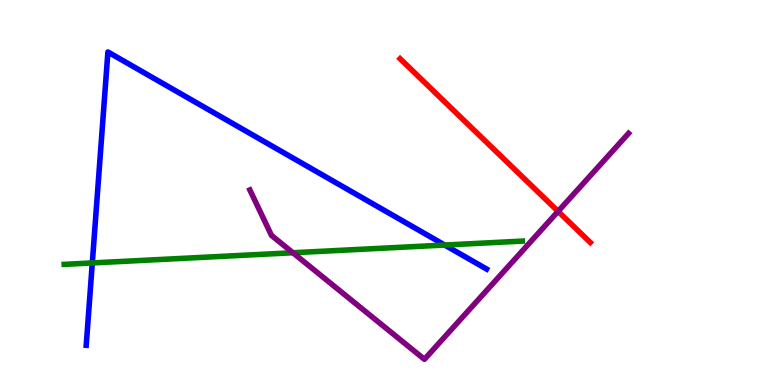[{'lines': ['blue', 'red'], 'intersections': []}, {'lines': ['green', 'red'], 'intersections': []}, {'lines': ['purple', 'red'], 'intersections': [{'x': 7.2, 'y': 4.51}]}, {'lines': ['blue', 'green'], 'intersections': [{'x': 1.19, 'y': 3.17}, {'x': 5.74, 'y': 3.64}]}, {'lines': ['blue', 'purple'], 'intersections': []}, {'lines': ['green', 'purple'], 'intersections': [{'x': 3.78, 'y': 3.44}]}]